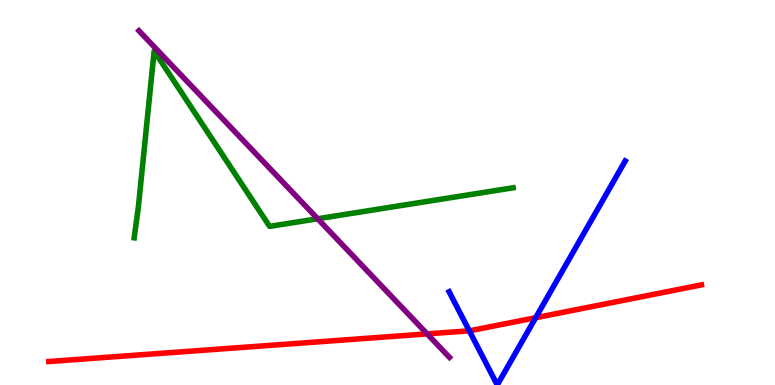[{'lines': ['blue', 'red'], 'intersections': [{'x': 6.06, 'y': 1.41}, {'x': 6.91, 'y': 1.75}]}, {'lines': ['green', 'red'], 'intersections': []}, {'lines': ['purple', 'red'], 'intersections': [{'x': 5.51, 'y': 1.33}]}, {'lines': ['blue', 'green'], 'intersections': []}, {'lines': ['blue', 'purple'], 'intersections': []}, {'lines': ['green', 'purple'], 'intersections': [{'x': 4.1, 'y': 4.32}]}]